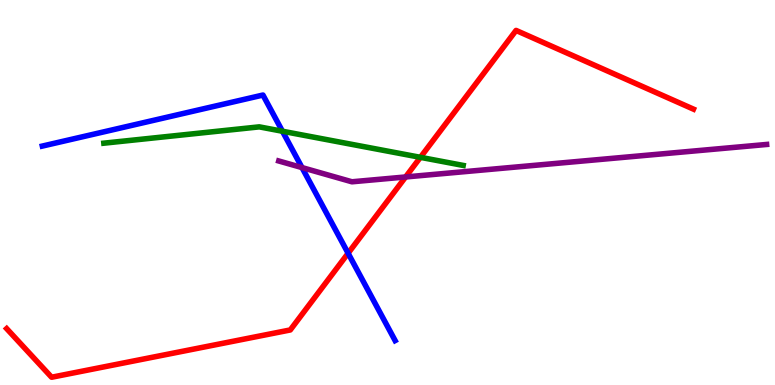[{'lines': ['blue', 'red'], 'intersections': [{'x': 4.49, 'y': 3.42}]}, {'lines': ['green', 'red'], 'intersections': [{'x': 5.42, 'y': 5.91}]}, {'lines': ['purple', 'red'], 'intersections': [{'x': 5.23, 'y': 5.4}]}, {'lines': ['blue', 'green'], 'intersections': [{'x': 3.64, 'y': 6.59}]}, {'lines': ['blue', 'purple'], 'intersections': [{'x': 3.9, 'y': 5.65}]}, {'lines': ['green', 'purple'], 'intersections': []}]